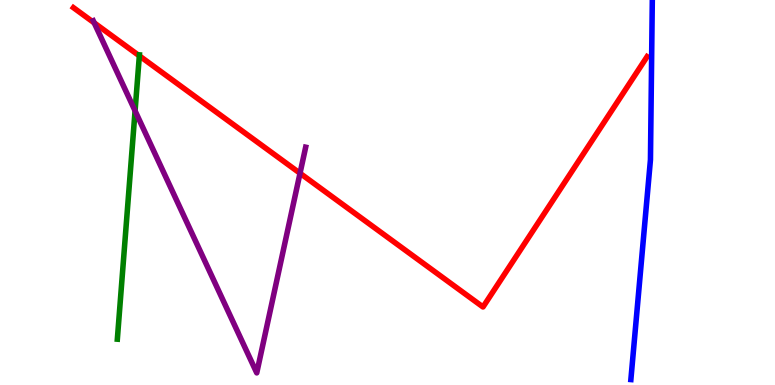[{'lines': ['blue', 'red'], 'intersections': []}, {'lines': ['green', 'red'], 'intersections': [{'x': 1.8, 'y': 8.55}]}, {'lines': ['purple', 'red'], 'intersections': [{'x': 1.22, 'y': 9.41}, {'x': 3.87, 'y': 5.5}]}, {'lines': ['blue', 'green'], 'intersections': []}, {'lines': ['blue', 'purple'], 'intersections': []}, {'lines': ['green', 'purple'], 'intersections': [{'x': 1.74, 'y': 7.12}]}]